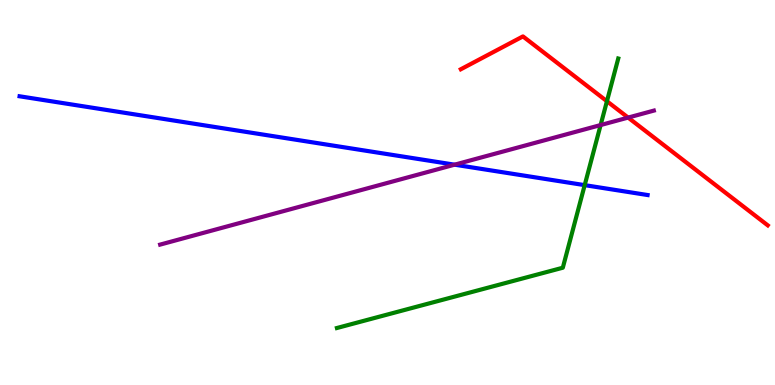[{'lines': ['blue', 'red'], 'intersections': []}, {'lines': ['green', 'red'], 'intersections': [{'x': 7.83, 'y': 7.37}]}, {'lines': ['purple', 'red'], 'intersections': [{'x': 8.1, 'y': 6.95}]}, {'lines': ['blue', 'green'], 'intersections': [{'x': 7.54, 'y': 5.19}]}, {'lines': ['blue', 'purple'], 'intersections': [{'x': 5.87, 'y': 5.72}]}, {'lines': ['green', 'purple'], 'intersections': [{'x': 7.75, 'y': 6.75}]}]